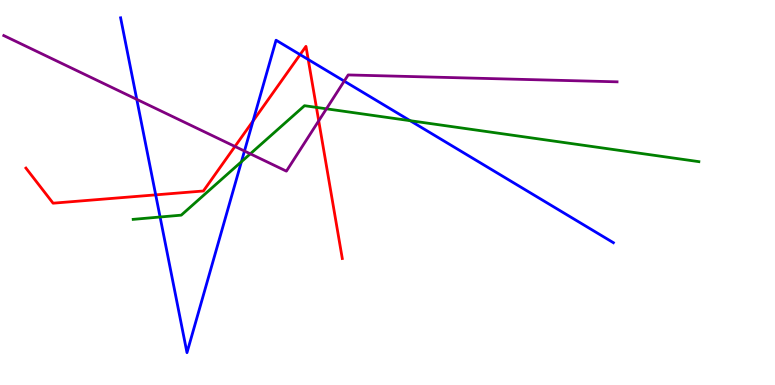[{'lines': ['blue', 'red'], 'intersections': [{'x': 2.01, 'y': 4.94}, {'x': 3.26, 'y': 6.86}, {'x': 3.87, 'y': 8.58}, {'x': 3.98, 'y': 8.45}]}, {'lines': ['green', 'red'], 'intersections': [{'x': 4.08, 'y': 7.21}]}, {'lines': ['purple', 'red'], 'intersections': [{'x': 3.03, 'y': 6.2}, {'x': 4.11, 'y': 6.86}]}, {'lines': ['blue', 'green'], 'intersections': [{'x': 2.07, 'y': 4.36}, {'x': 3.12, 'y': 5.8}, {'x': 5.29, 'y': 6.87}]}, {'lines': ['blue', 'purple'], 'intersections': [{'x': 1.76, 'y': 7.42}, {'x': 3.15, 'y': 6.08}, {'x': 4.44, 'y': 7.89}]}, {'lines': ['green', 'purple'], 'intersections': [{'x': 3.23, 'y': 6.0}, {'x': 4.21, 'y': 7.17}]}]